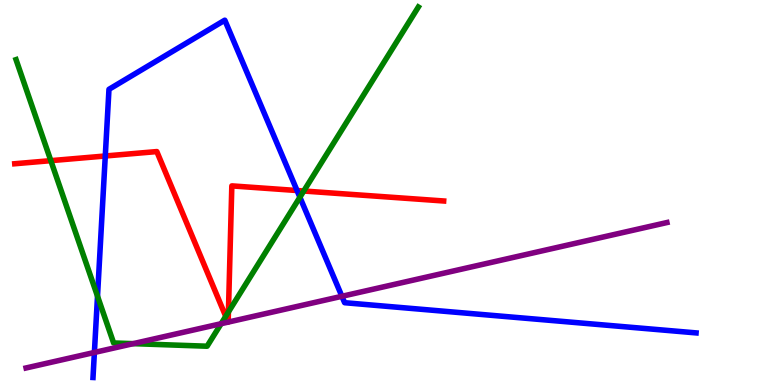[{'lines': ['blue', 'red'], 'intersections': [{'x': 1.36, 'y': 5.95}, {'x': 3.83, 'y': 5.05}]}, {'lines': ['green', 'red'], 'intersections': [{'x': 0.656, 'y': 5.83}, {'x': 2.91, 'y': 1.78}, {'x': 2.95, 'y': 1.9}, {'x': 3.92, 'y': 5.04}]}, {'lines': ['purple', 'red'], 'intersections': [{'x': 2.94, 'y': 1.63}, {'x': 2.94, 'y': 1.63}]}, {'lines': ['blue', 'green'], 'intersections': [{'x': 1.26, 'y': 2.31}, {'x': 3.87, 'y': 4.88}]}, {'lines': ['blue', 'purple'], 'intersections': [{'x': 1.22, 'y': 0.845}, {'x': 4.41, 'y': 2.3}]}, {'lines': ['green', 'purple'], 'intersections': [{'x': 1.72, 'y': 1.07}, {'x': 2.85, 'y': 1.59}]}]